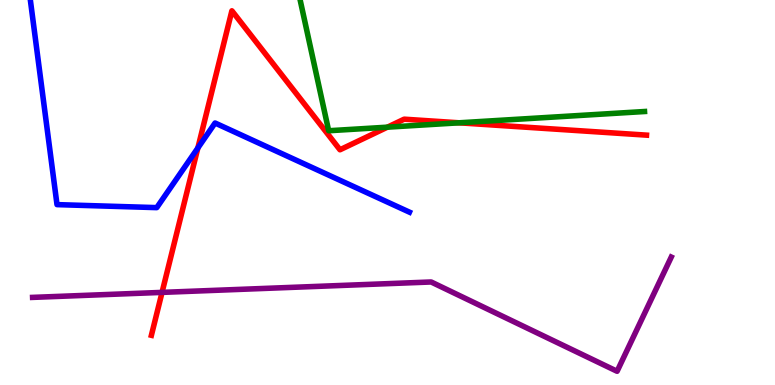[{'lines': ['blue', 'red'], 'intersections': [{'x': 2.55, 'y': 6.16}]}, {'lines': ['green', 'red'], 'intersections': [{'x': 5.0, 'y': 6.7}, {'x': 5.92, 'y': 6.81}]}, {'lines': ['purple', 'red'], 'intersections': [{'x': 2.09, 'y': 2.41}]}, {'lines': ['blue', 'green'], 'intersections': []}, {'lines': ['blue', 'purple'], 'intersections': []}, {'lines': ['green', 'purple'], 'intersections': []}]